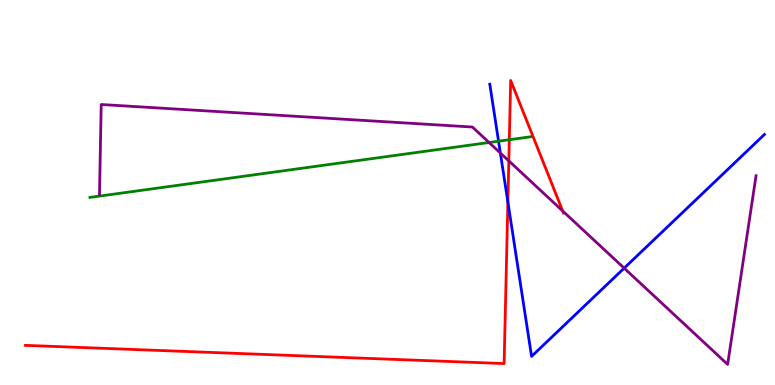[{'lines': ['blue', 'red'], 'intersections': [{'x': 6.55, 'y': 4.76}]}, {'lines': ['green', 'red'], 'intersections': [{'x': 6.57, 'y': 6.37}]}, {'lines': ['purple', 'red'], 'intersections': [{'x': 6.57, 'y': 5.82}, {'x': 7.26, 'y': 4.52}]}, {'lines': ['blue', 'green'], 'intersections': [{'x': 6.43, 'y': 6.33}]}, {'lines': ['blue', 'purple'], 'intersections': [{'x': 6.46, 'y': 6.03}, {'x': 8.05, 'y': 3.03}]}, {'lines': ['green', 'purple'], 'intersections': [{'x': 6.31, 'y': 6.3}]}]